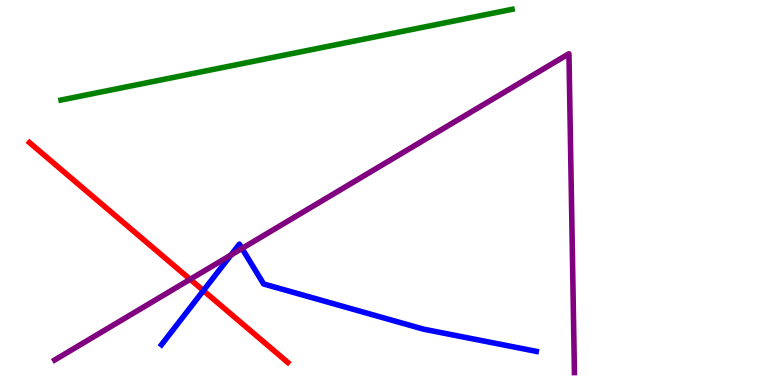[{'lines': ['blue', 'red'], 'intersections': [{'x': 2.62, 'y': 2.45}]}, {'lines': ['green', 'red'], 'intersections': []}, {'lines': ['purple', 'red'], 'intersections': [{'x': 2.45, 'y': 2.74}]}, {'lines': ['blue', 'green'], 'intersections': []}, {'lines': ['blue', 'purple'], 'intersections': [{'x': 2.98, 'y': 3.38}, {'x': 3.12, 'y': 3.55}]}, {'lines': ['green', 'purple'], 'intersections': []}]